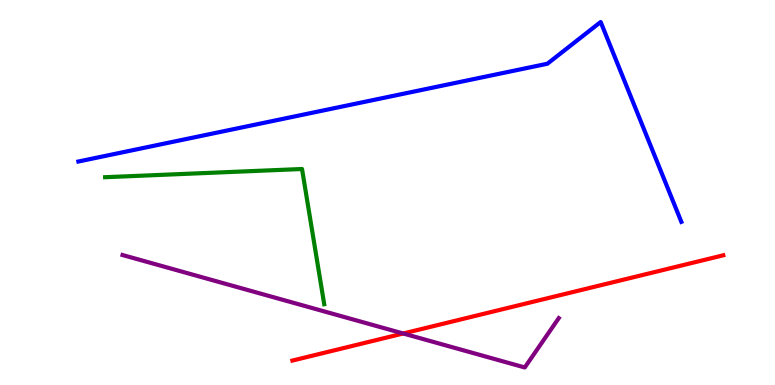[{'lines': ['blue', 'red'], 'intersections': []}, {'lines': ['green', 'red'], 'intersections': []}, {'lines': ['purple', 'red'], 'intersections': [{'x': 5.2, 'y': 1.34}]}, {'lines': ['blue', 'green'], 'intersections': []}, {'lines': ['blue', 'purple'], 'intersections': []}, {'lines': ['green', 'purple'], 'intersections': []}]